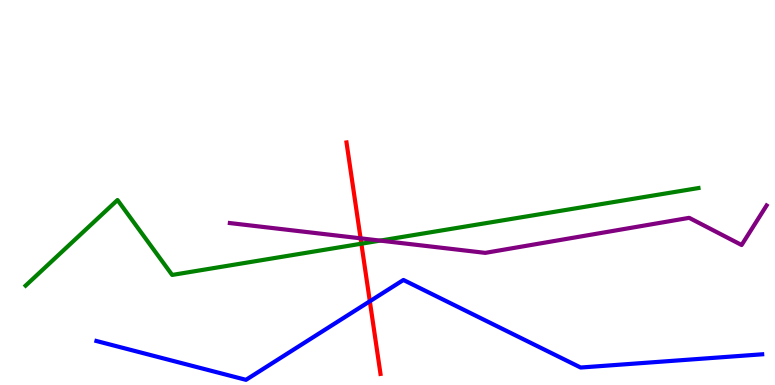[{'lines': ['blue', 'red'], 'intersections': [{'x': 4.77, 'y': 2.17}]}, {'lines': ['green', 'red'], 'intersections': [{'x': 4.66, 'y': 3.67}]}, {'lines': ['purple', 'red'], 'intersections': [{'x': 4.65, 'y': 3.81}]}, {'lines': ['blue', 'green'], 'intersections': []}, {'lines': ['blue', 'purple'], 'intersections': []}, {'lines': ['green', 'purple'], 'intersections': [{'x': 4.91, 'y': 3.75}]}]